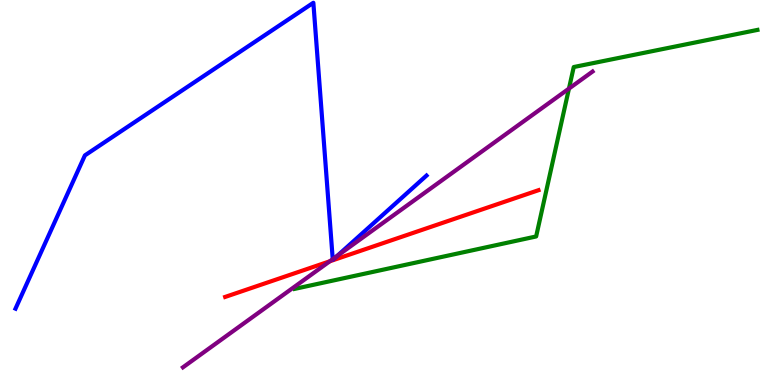[{'lines': ['blue', 'red'], 'intersections': []}, {'lines': ['green', 'red'], 'intersections': []}, {'lines': ['purple', 'red'], 'intersections': [{'x': 4.26, 'y': 3.21}]}, {'lines': ['blue', 'green'], 'intersections': []}, {'lines': ['blue', 'purple'], 'intersections': [{'x': 4.29, 'y': 3.27}, {'x': 4.35, 'y': 3.35}]}, {'lines': ['green', 'purple'], 'intersections': [{'x': 7.34, 'y': 7.7}]}]